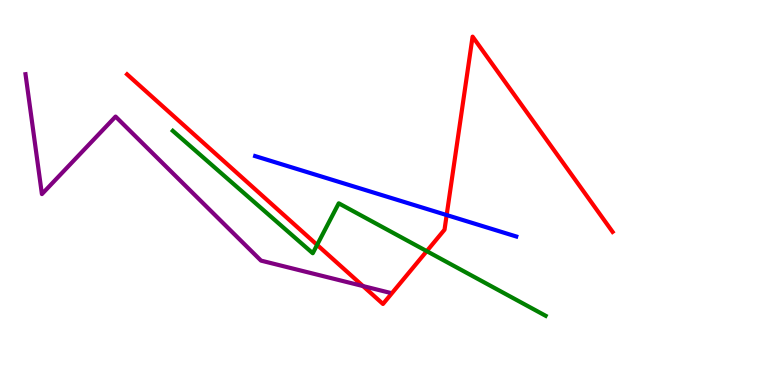[{'lines': ['blue', 'red'], 'intersections': [{'x': 5.76, 'y': 4.41}]}, {'lines': ['green', 'red'], 'intersections': [{'x': 4.09, 'y': 3.64}, {'x': 5.51, 'y': 3.48}]}, {'lines': ['purple', 'red'], 'intersections': [{'x': 4.68, 'y': 2.57}]}, {'lines': ['blue', 'green'], 'intersections': []}, {'lines': ['blue', 'purple'], 'intersections': []}, {'lines': ['green', 'purple'], 'intersections': []}]